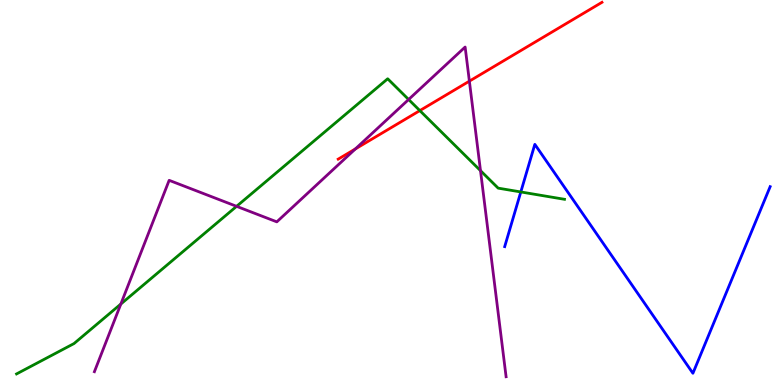[{'lines': ['blue', 'red'], 'intersections': []}, {'lines': ['green', 'red'], 'intersections': [{'x': 5.42, 'y': 7.13}]}, {'lines': ['purple', 'red'], 'intersections': [{'x': 4.59, 'y': 6.13}, {'x': 6.06, 'y': 7.89}]}, {'lines': ['blue', 'green'], 'intersections': [{'x': 6.72, 'y': 5.01}]}, {'lines': ['blue', 'purple'], 'intersections': []}, {'lines': ['green', 'purple'], 'intersections': [{'x': 1.56, 'y': 2.1}, {'x': 3.05, 'y': 4.64}, {'x': 5.27, 'y': 7.42}, {'x': 6.2, 'y': 5.57}]}]